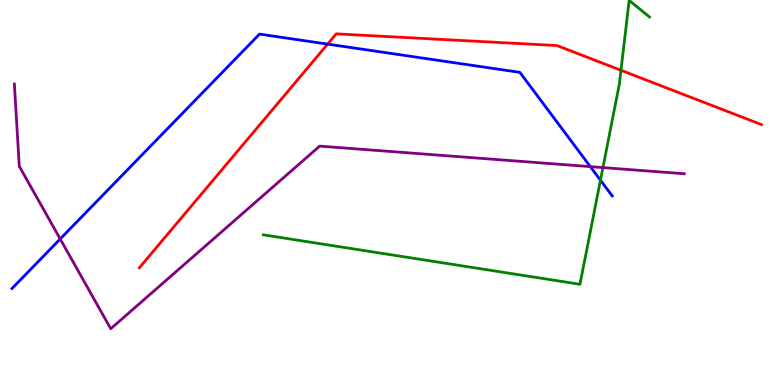[{'lines': ['blue', 'red'], 'intersections': [{'x': 4.23, 'y': 8.85}]}, {'lines': ['green', 'red'], 'intersections': [{'x': 8.01, 'y': 8.17}]}, {'lines': ['purple', 'red'], 'intersections': []}, {'lines': ['blue', 'green'], 'intersections': [{'x': 7.75, 'y': 5.32}]}, {'lines': ['blue', 'purple'], 'intersections': [{'x': 0.777, 'y': 3.79}, {'x': 7.62, 'y': 5.67}]}, {'lines': ['green', 'purple'], 'intersections': [{'x': 7.78, 'y': 5.65}]}]